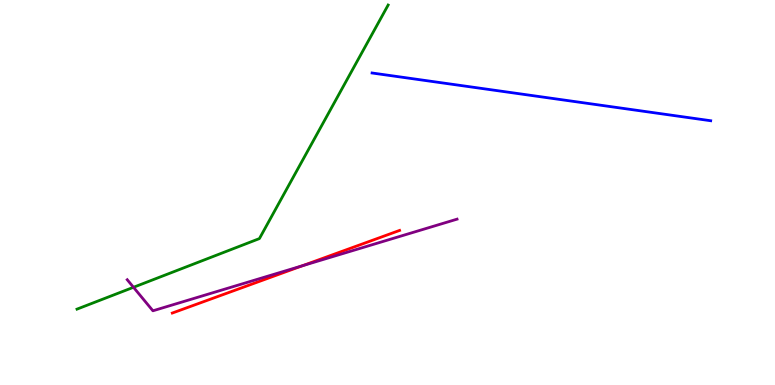[{'lines': ['blue', 'red'], 'intersections': []}, {'lines': ['green', 'red'], 'intersections': []}, {'lines': ['purple', 'red'], 'intersections': [{'x': 3.9, 'y': 3.1}]}, {'lines': ['blue', 'green'], 'intersections': []}, {'lines': ['blue', 'purple'], 'intersections': []}, {'lines': ['green', 'purple'], 'intersections': [{'x': 1.72, 'y': 2.54}]}]